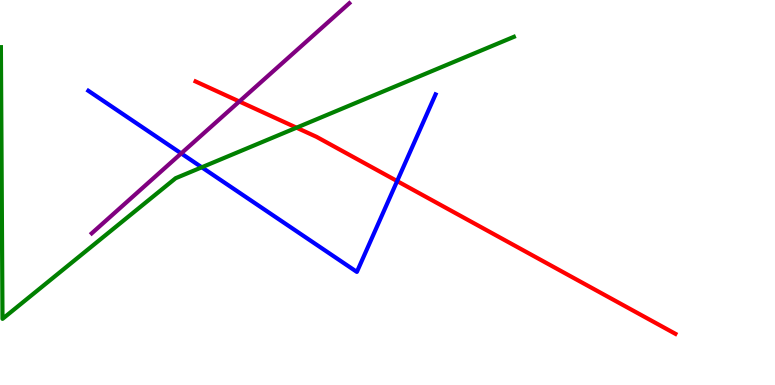[{'lines': ['blue', 'red'], 'intersections': [{'x': 5.12, 'y': 5.3}]}, {'lines': ['green', 'red'], 'intersections': [{'x': 3.83, 'y': 6.68}]}, {'lines': ['purple', 'red'], 'intersections': [{'x': 3.09, 'y': 7.36}]}, {'lines': ['blue', 'green'], 'intersections': [{'x': 2.6, 'y': 5.65}]}, {'lines': ['blue', 'purple'], 'intersections': [{'x': 2.34, 'y': 6.02}]}, {'lines': ['green', 'purple'], 'intersections': []}]